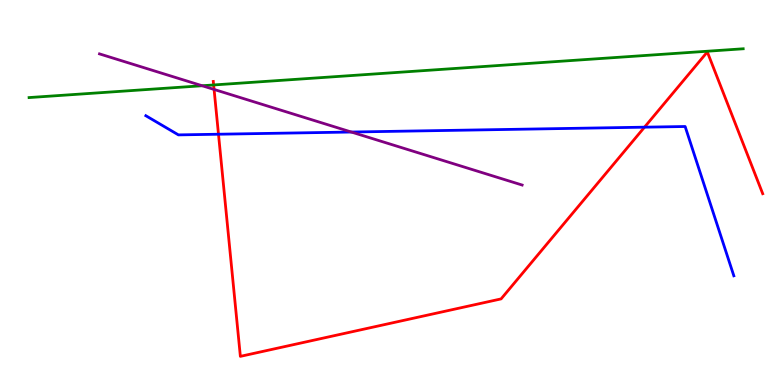[{'lines': ['blue', 'red'], 'intersections': [{'x': 2.82, 'y': 6.51}, {'x': 8.32, 'y': 6.7}]}, {'lines': ['green', 'red'], 'intersections': [{'x': 2.76, 'y': 7.79}]}, {'lines': ['purple', 'red'], 'intersections': [{'x': 2.76, 'y': 7.68}]}, {'lines': ['blue', 'green'], 'intersections': []}, {'lines': ['blue', 'purple'], 'intersections': [{'x': 4.53, 'y': 6.57}]}, {'lines': ['green', 'purple'], 'intersections': [{'x': 2.61, 'y': 7.77}]}]